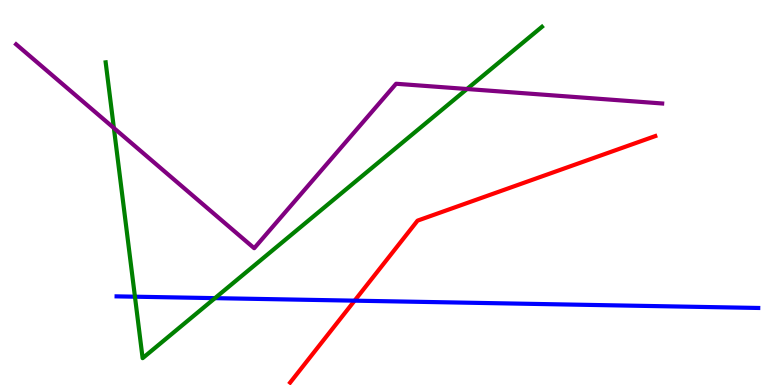[{'lines': ['blue', 'red'], 'intersections': [{'x': 4.58, 'y': 2.19}]}, {'lines': ['green', 'red'], 'intersections': []}, {'lines': ['purple', 'red'], 'intersections': []}, {'lines': ['blue', 'green'], 'intersections': [{'x': 1.74, 'y': 2.29}, {'x': 2.77, 'y': 2.26}]}, {'lines': ['blue', 'purple'], 'intersections': []}, {'lines': ['green', 'purple'], 'intersections': [{'x': 1.47, 'y': 6.67}, {'x': 6.03, 'y': 7.69}]}]